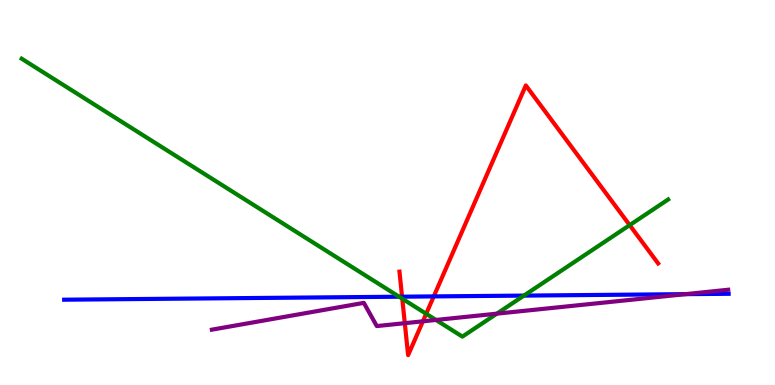[{'lines': ['blue', 'red'], 'intersections': [{'x': 5.19, 'y': 2.29}, {'x': 5.6, 'y': 2.3}]}, {'lines': ['green', 'red'], 'intersections': [{'x': 5.19, 'y': 2.24}, {'x': 5.5, 'y': 1.85}, {'x': 8.12, 'y': 4.15}]}, {'lines': ['purple', 'red'], 'intersections': [{'x': 5.22, 'y': 1.61}, {'x': 5.46, 'y': 1.65}]}, {'lines': ['blue', 'green'], 'intersections': [{'x': 5.15, 'y': 2.29}, {'x': 6.76, 'y': 2.32}]}, {'lines': ['blue', 'purple'], 'intersections': [{'x': 8.84, 'y': 2.36}]}, {'lines': ['green', 'purple'], 'intersections': [{'x': 5.63, 'y': 1.69}, {'x': 6.41, 'y': 1.85}]}]